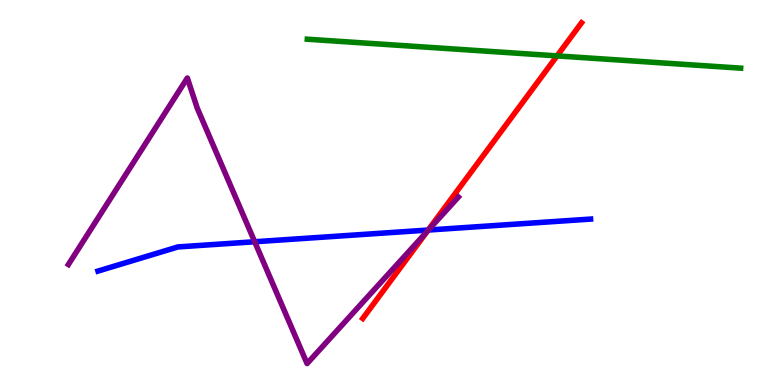[{'lines': ['blue', 'red'], 'intersections': [{'x': 5.52, 'y': 4.02}]}, {'lines': ['green', 'red'], 'intersections': [{'x': 7.19, 'y': 8.55}]}, {'lines': ['purple', 'red'], 'intersections': [{'x': 5.51, 'y': 3.99}]}, {'lines': ['blue', 'green'], 'intersections': []}, {'lines': ['blue', 'purple'], 'intersections': [{'x': 3.29, 'y': 3.72}, {'x': 5.53, 'y': 4.03}]}, {'lines': ['green', 'purple'], 'intersections': []}]